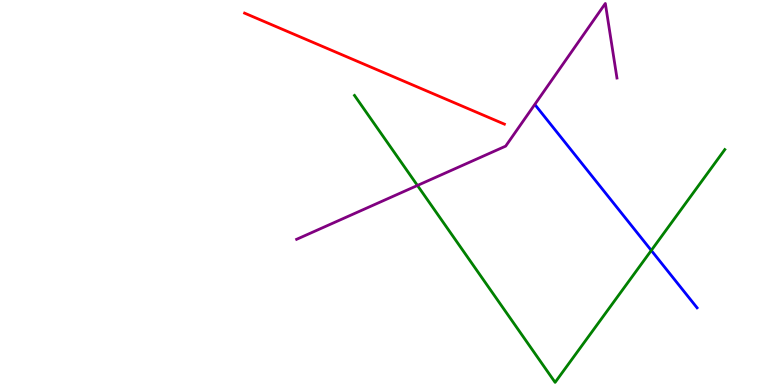[{'lines': ['blue', 'red'], 'intersections': []}, {'lines': ['green', 'red'], 'intersections': []}, {'lines': ['purple', 'red'], 'intersections': []}, {'lines': ['blue', 'green'], 'intersections': [{'x': 8.4, 'y': 3.5}]}, {'lines': ['blue', 'purple'], 'intersections': []}, {'lines': ['green', 'purple'], 'intersections': [{'x': 5.39, 'y': 5.18}]}]